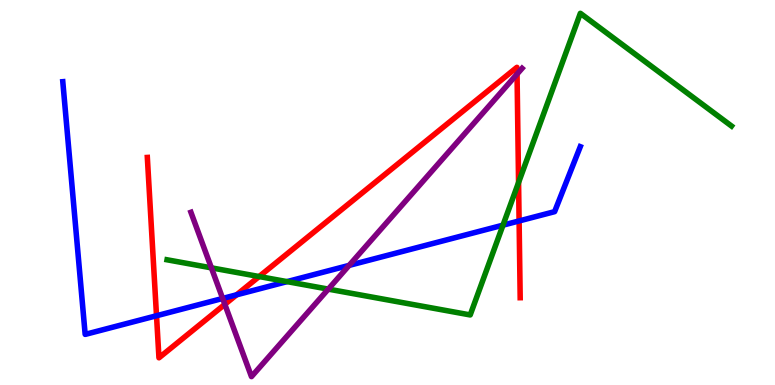[{'lines': ['blue', 'red'], 'intersections': [{'x': 2.02, 'y': 1.8}, {'x': 3.05, 'y': 2.34}, {'x': 6.7, 'y': 4.26}]}, {'lines': ['green', 'red'], 'intersections': [{'x': 3.34, 'y': 2.82}, {'x': 6.69, 'y': 5.26}]}, {'lines': ['purple', 'red'], 'intersections': [{'x': 2.9, 'y': 2.09}, {'x': 6.67, 'y': 8.08}]}, {'lines': ['blue', 'green'], 'intersections': [{'x': 3.7, 'y': 2.69}, {'x': 6.49, 'y': 4.15}]}, {'lines': ['blue', 'purple'], 'intersections': [{'x': 2.87, 'y': 2.25}, {'x': 4.5, 'y': 3.11}]}, {'lines': ['green', 'purple'], 'intersections': [{'x': 2.73, 'y': 3.04}, {'x': 4.24, 'y': 2.49}]}]